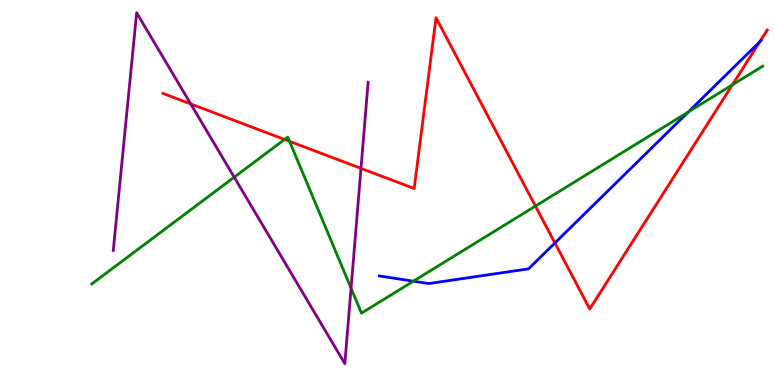[{'lines': ['blue', 'red'], 'intersections': [{'x': 7.16, 'y': 3.69}, {'x': 9.8, 'y': 8.91}]}, {'lines': ['green', 'red'], 'intersections': [{'x': 3.67, 'y': 6.38}, {'x': 3.74, 'y': 6.33}, {'x': 6.91, 'y': 4.65}, {'x': 9.45, 'y': 7.8}]}, {'lines': ['purple', 'red'], 'intersections': [{'x': 2.46, 'y': 7.3}, {'x': 4.66, 'y': 5.63}]}, {'lines': ['blue', 'green'], 'intersections': [{'x': 5.33, 'y': 2.7}, {'x': 8.88, 'y': 7.09}]}, {'lines': ['blue', 'purple'], 'intersections': []}, {'lines': ['green', 'purple'], 'intersections': [{'x': 3.02, 'y': 5.4}, {'x': 4.53, 'y': 2.51}]}]